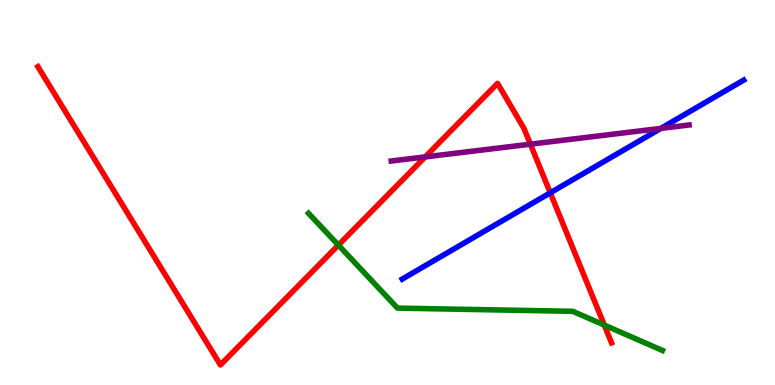[{'lines': ['blue', 'red'], 'intersections': [{'x': 7.1, 'y': 4.99}]}, {'lines': ['green', 'red'], 'intersections': [{'x': 4.37, 'y': 3.63}, {'x': 7.8, 'y': 1.56}]}, {'lines': ['purple', 'red'], 'intersections': [{'x': 5.49, 'y': 5.92}, {'x': 6.84, 'y': 6.26}]}, {'lines': ['blue', 'green'], 'intersections': []}, {'lines': ['blue', 'purple'], 'intersections': [{'x': 8.53, 'y': 6.66}]}, {'lines': ['green', 'purple'], 'intersections': []}]